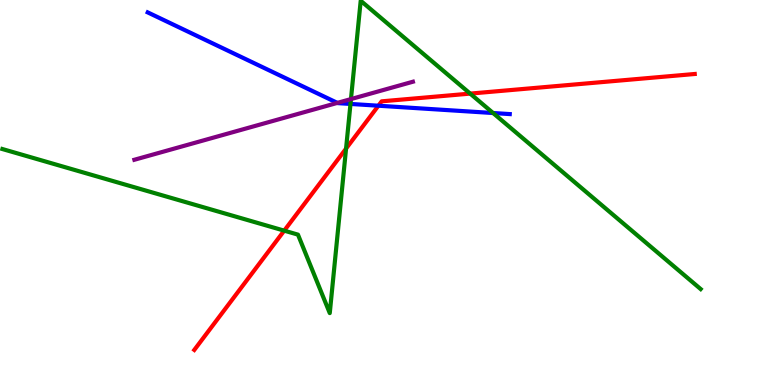[{'lines': ['blue', 'red'], 'intersections': [{'x': 4.88, 'y': 7.25}]}, {'lines': ['green', 'red'], 'intersections': [{'x': 3.67, 'y': 4.01}, {'x': 4.47, 'y': 6.14}, {'x': 6.07, 'y': 7.57}]}, {'lines': ['purple', 'red'], 'intersections': []}, {'lines': ['blue', 'green'], 'intersections': [{'x': 4.52, 'y': 7.3}, {'x': 6.36, 'y': 7.06}]}, {'lines': ['blue', 'purple'], 'intersections': [{'x': 4.35, 'y': 7.33}]}, {'lines': ['green', 'purple'], 'intersections': [{'x': 4.53, 'y': 7.43}]}]